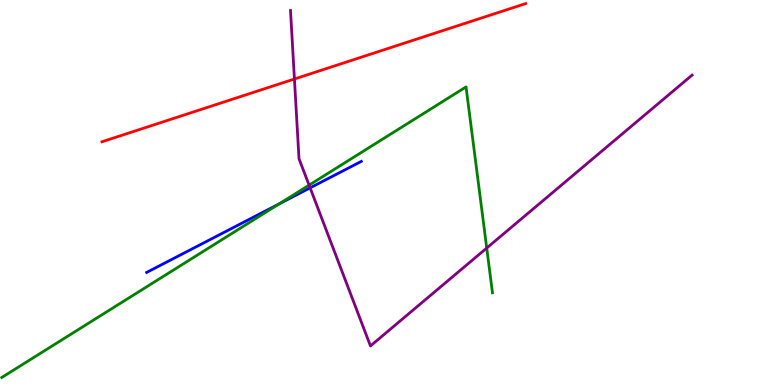[{'lines': ['blue', 'red'], 'intersections': []}, {'lines': ['green', 'red'], 'intersections': []}, {'lines': ['purple', 'red'], 'intersections': [{'x': 3.8, 'y': 7.95}]}, {'lines': ['blue', 'green'], 'intersections': [{'x': 3.6, 'y': 4.7}]}, {'lines': ['blue', 'purple'], 'intersections': [{'x': 4.0, 'y': 5.12}]}, {'lines': ['green', 'purple'], 'intersections': [{'x': 3.99, 'y': 5.19}, {'x': 6.28, 'y': 3.56}]}]